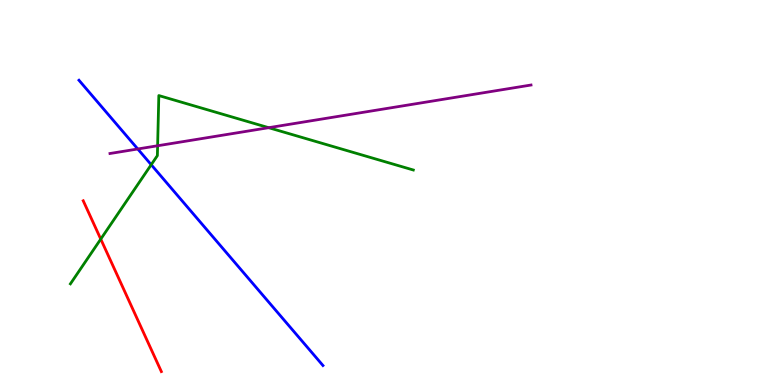[{'lines': ['blue', 'red'], 'intersections': []}, {'lines': ['green', 'red'], 'intersections': [{'x': 1.3, 'y': 3.79}]}, {'lines': ['purple', 'red'], 'intersections': []}, {'lines': ['blue', 'green'], 'intersections': [{'x': 1.95, 'y': 5.72}]}, {'lines': ['blue', 'purple'], 'intersections': [{'x': 1.78, 'y': 6.13}]}, {'lines': ['green', 'purple'], 'intersections': [{'x': 2.03, 'y': 6.21}, {'x': 3.47, 'y': 6.68}]}]